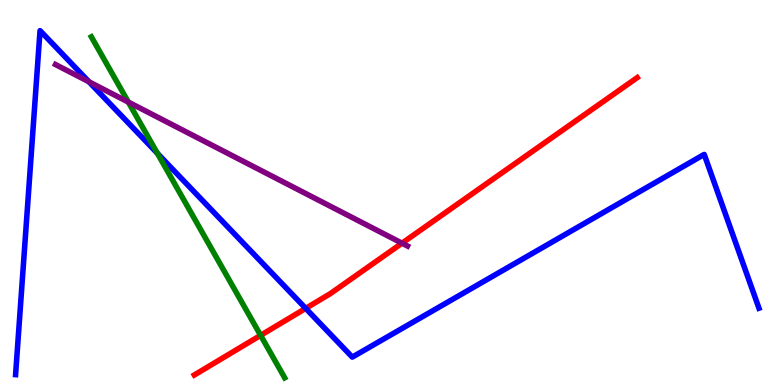[{'lines': ['blue', 'red'], 'intersections': [{'x': 3.94, 'y': 1.99}]}, {'lines': ['green', 'red'], 'intersections': [{'x': 3.36, 'y': 1.29}]}, {'lines': ['purple', 'red'], 'intersections': [{'x': 5.19, 'y': 3.68}]}, {'lines': ['blue', 'green'], 'intersections': [{'x': 2.03, 'y': 6.02}]}, {'lines': ['blue', 'purple'], 'intersections': [{'x': 1.15, 'y': 7.87}]}, {'lines': ['green', 'purple'], 'intersections': [{'x': 1.66, 'y': 7.35}]}]